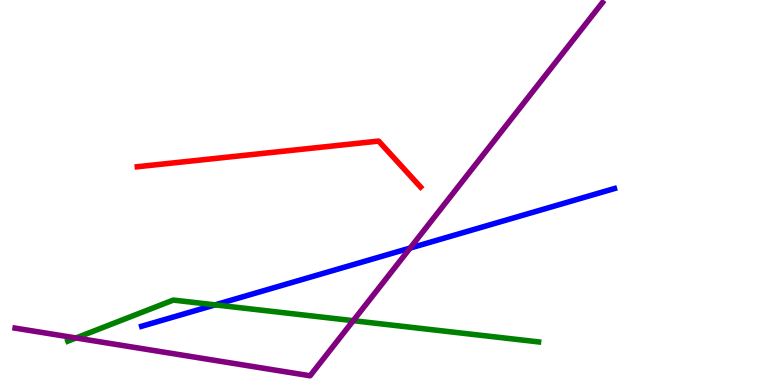[{'lines': ['blue', 'red'], 'intersections': []}, {'lines': ['green', 'red'], 'intersections': []}, {'lines': ['purple', 'red'], 'intersections': []}, {'lines': ['blue', 'green'], 'intersections': [{'x': 2.78, 'y': 2.08}]}, {'lines': ['blue', 'purple'], 'intersections': [{'x': 5.29, 'y': 3.56}]}, {'lines': ['green', 'purple'], 'intersections': [{'x': 0.981, 'y': 1.22}, {'x': 4.56, 'y': 1.67}]}]